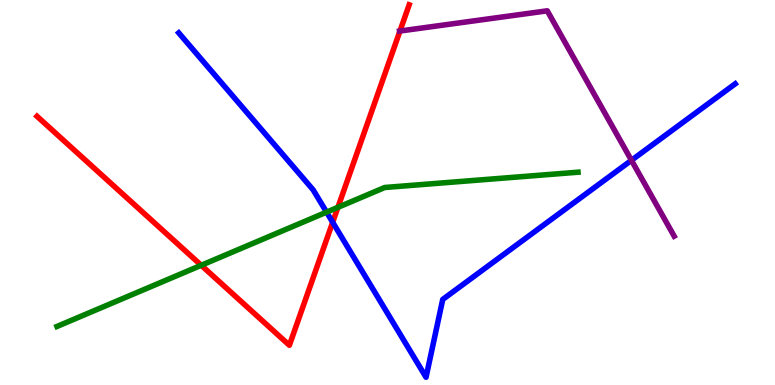[{'lines': ['blue', 'red'], 'intersections': [{'x': 4.29, 'y': 4.23}]}, {'lines': ['green', 'red'], 'intersections': [{'x': 2.6, 'y': 3.11}, {'x': 4.36, 'y': 4.61}]}, {'lines': ['purple', 'red'], 'intersections': [{'x': 5.16, 'y': 9.19}]}, {'lines': ['blue', 'green'], 'intersections': [{'x': 4.21, 'y': 4.49}]}, {'lines': ['blue', 'purple'], 'intersections': [{'x': 8.15, 'y': 5.84}]}, {'lines': ['green', 'purple'], 'intersections': []}]